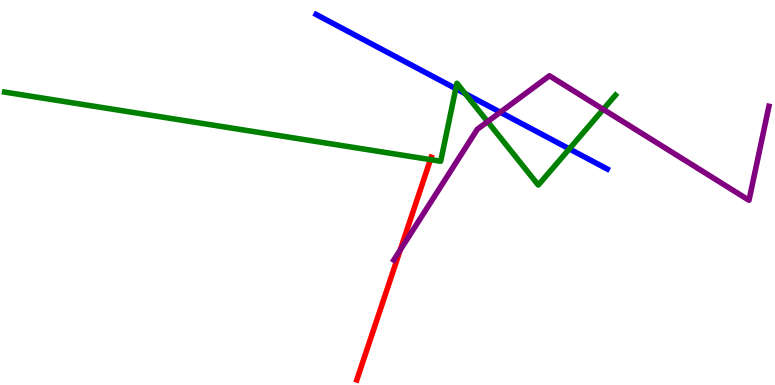[{'lines': ['blue', 'red'], 'intersections': []}, {'lines': ['green', 'red'], 'intersections': [{'x': 5.55, 'y': 5.85}]}, {'lines': ['purple', 'red'], 'intersections': [{'x': 5.16, 'y': 3.51}]}, {'lines': ['blue', 'green'], 'intersections': [{'x': 5.88, 'y': 7.7}, {'x': 6.0, 'y': 7.57}, {'x': 7.35, 'y': 6.13}]}, {'lines': ['blue', 'purple'], 'intersections': [{'x': 6.46, 'y': 7.08}]}, {'lines': ['green', 'purple'], 'intersections': [{'x': 6.29, 'y': 6.84}, {'x': 7.78, 'y': 7.16}]}]